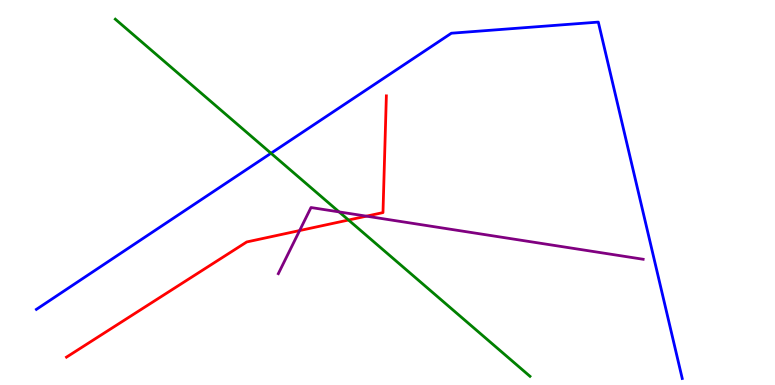[{'lines': ['blue', 'red'], 'intersections': []}, {'lines': ['green', 'red'], 'intersections': [{'x': 4.5, 'y': 4.29}]}, {'lines': ['purple', 'red'], 'intersections': [{'x': 3.87, 'y': 4.01}, {'x': 4.73, 'y': 4.39}]}, {'lines': ['blue', 'green'], 'intersections': [{'x': 3.5, 'y': 6.02}]}, {'lines': ['blue', 'purple'], 'intersections': []}, {'lines': ['green', 'purple'], 'intersections': [{'x': 4.38, 'y': 4.5}]}]